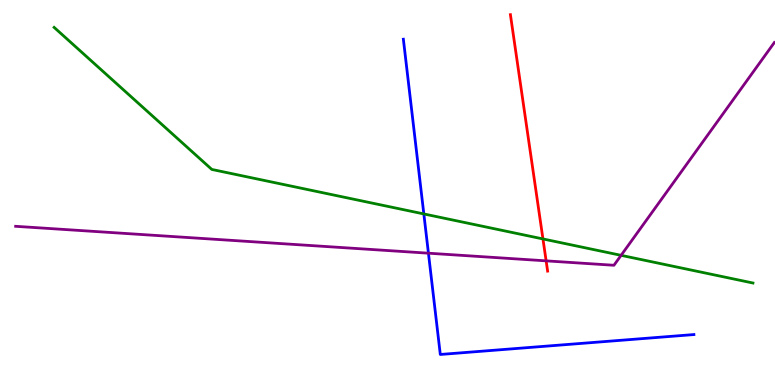[{'lines': ['blue', 'red'], 'intersections': []}, {'lines': ['green', 'red'], 'intersections': [{'x': 7.01, 'y': 3.79}]}, {'lines': ['purple', 'red'], 'intersections': [{'x': 7.05, 'y': 3.22}]}, {'lines': ['blue', 'green'], 'intersections': [{'x': 5.47, 'y': 4.44}]}, {'lines': ['blue', 'purple'], 'intersections': [{'x': 5.53, 'y': 3.42}]}, {'lines': ['green', 'purple'], 'intersections': [{'x': 8.01, 'y': 3.37}]}]